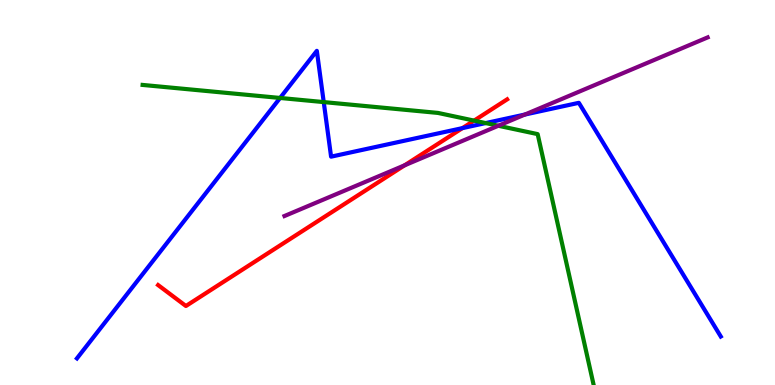[{'lines': ['blue', 'red'], 'intersections': [{'x': 5.97, 'y': 6.67}]}, {'lines': ['green', 'red'], 'intersections': [{'x': 6.12, 'y': 6.87}]}, {'lines': ['purple', 'red'], 'intersections': [{'x': 5.22, 'y': 5.71}]}, {'lines': ['blue', 'green'], 'intersections': [{'x': 3.61, 'y': 7.46}, {'x': 4.18, 'y': 7.35}, {'x': 6.27, 'y': 6.8}]}, {'lines': ['blue', 'purple'], 'intersections': [{'x': 6.77, 'y': 7.02}]}, {'lines': ['green', 'purple'], 'intersections': [{'x': 6.43, 'y': 6.73}]}]